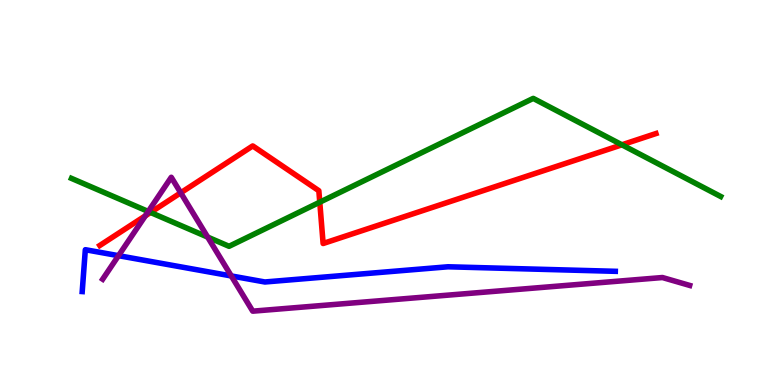[{'lines': ['blue', 'red'], 'intersections': []}, {'lines': ['green', 'red'], 'intersections': [{'x': 1.94, 'y': 4.48}, {'x': 4.13, 'y': 4.75}, {'x': 8.02, 'y': 6.24}]}, {'lines': ['purple', 'red'], 'intersections': [{'x': 1.88, 'y': 4.39}, {'x': 2.33, 'y': 4.99}]}, {'lines': ['blue', 'green'], 'intersections': []}, {'lines': ['blue', 'purple'], 'intersections': [{'x': 1.53, 'y': 3.36}, {'x': 2.98, 'y': 2.83}]}, {'lines': ['green', 'purple'], 'intersections': [{'x': 1.91, 'y': 4.51}, {'x': 2.68, 'y': 3.84}]}]